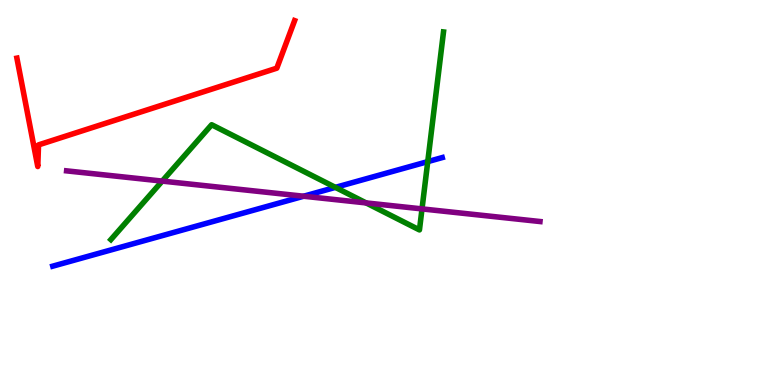[{'lines': ['blue', 'red'], 'intersections': []}, {'lines': ['green', 'red'], 'intersections': []}, {'lines': ['purple', 'red'], 'intersections': []}, {'lines': ['blue', 'green'], 'intersections': [{'x': 4.33, 'y': 5.13}, {'x': 5.52, 'y': 5.8}]}, {'lines': ['blue', 'purple'], 'intersections': [{'x': 3.92, 'y': 4.9}]}, {'lines': ['green', 'purple'], 'intersections': [{'x': 2.09, 'y': 5.3}, {'x': 4.72, 'y': 4.73}, {'x': 5.45, 'y': 4.57}]}]